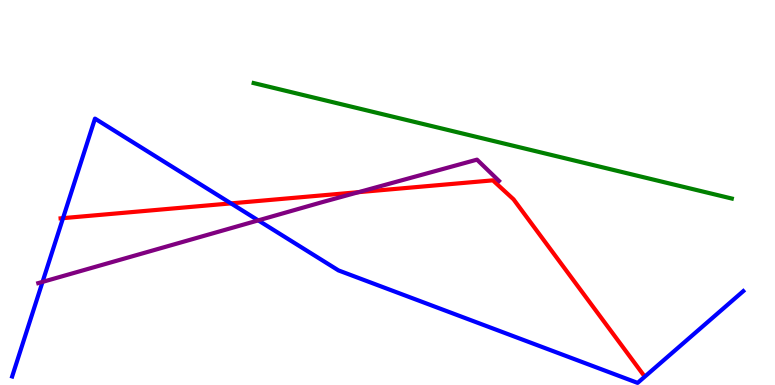[{'lines': ['blue', 'red'], 'intersections': [{'x': 0.813, 'y': 4.33}, {'x': 2.98, 'y': 4.72}]}, {'lines': ['green', 'red'], 'intersections': []}, {'lines': ['purple', 'red'], 'intersections': [{'x': 4.63, 'y': 5.01}]}, {'lines': ['blue', 'green'], 'intersections': []}, {'lines': ['blue', 'purple'], 'intersections': [{'x': 0.549, 'y': 2.68}, {'x': 3.33, 'y': 4.28}]}, {'lines': ['green', 'purple'], 'intersections': []}]